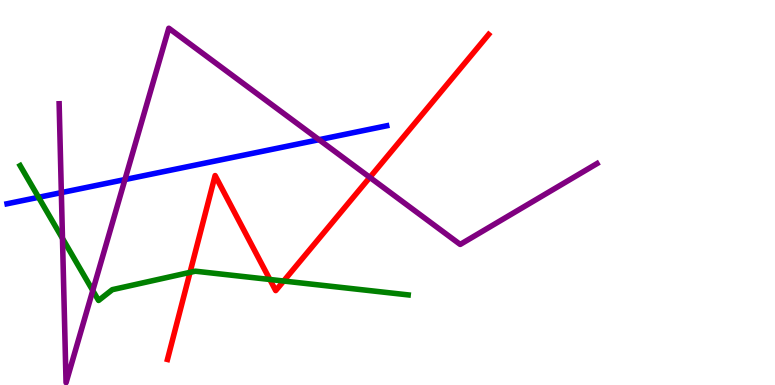[{'lines': ['blue', 'red'], 'intersections': []}, {'lines': ['green', 'red'], 'intersections': [{'x': 2.45, 'y': 2.93}, {'x': 3.48, 'y': 2.74}, {'x': 3.66, 'y': 2.7}]}, {'lines': ['purple', 'red'], 'intersections': [{'x': 4.77, 'y': 5.39}]}, {'lines': ['blue', 'green'], 'intersections': [{'x': 0.498, 'y': 4.88}]}, {'lines': ['blue', 'purple'], 'intersections': [{'x': 0.792, 'y': 5.0}, {'x': 1.61, 'y': 5.34}, {'x': 4.12, 'y': 6.37}]}, {'lines': ['green', 'purple'], 'intersections': [{'x': 0.806, 'y': 3.81}, {'x': 1.2, 'y': 2.45}]}]